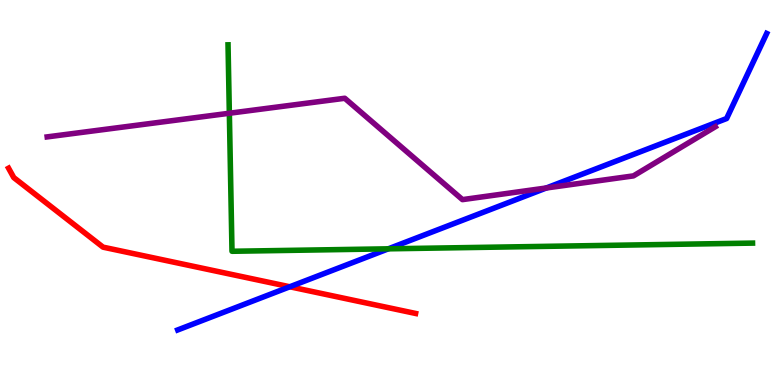[{'lines': ['blue', 'red'], 'intersections': [{'x': 3.74, 'y': 2.55}]}, {'lines': ['green', 'red'], 'intersections': []}, {'lines': ['purple', 'red'], 'intersections': []}, {'lines': ['blue', 'green'], 'intersections': [{'x': 5.01, 'y': 3.54}]}, {'lines': ['blue', 'purple'], 'intersections': [{'x': 7.05, 'y': 5.12}]}, {'lines': ['green', 'purple'], 'intersections': [{'x': 2.96, 'y': 7.06}]}]